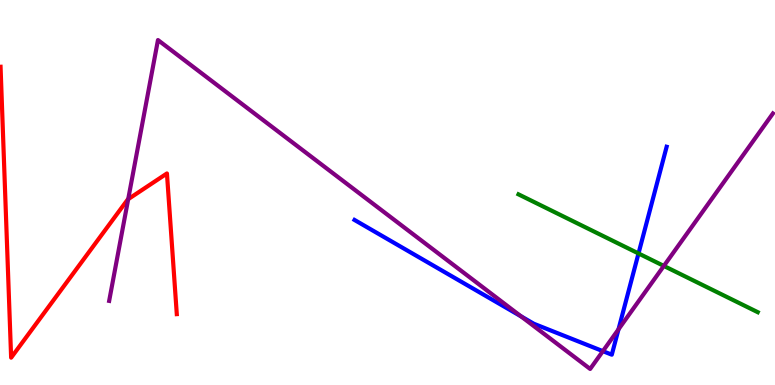[{'lines': ['blue', 'red'], 'intersections': []}, {'lines': ['green', 'red'], 'intersections': []}, {'lines': ['purple', 'red'], 'intersections': [{'x': 1.65, 'y': 4.83}]}, {'lines': ['blue', 'green'], 'intersections': [{'x': 8.24, 'y': 3.42}]}, {'lines': ['blue', 'purple'], 'intersections': [{'x': 6.72, 'y': 1.78}, {'x': 7.78, 'y': 0.879}, {'x': 7.98, 'y': 1.45}]}, {'lines': ['green', 'purple'], 'intersections': [{'x': 8.57, 'y': 3.09}]}]